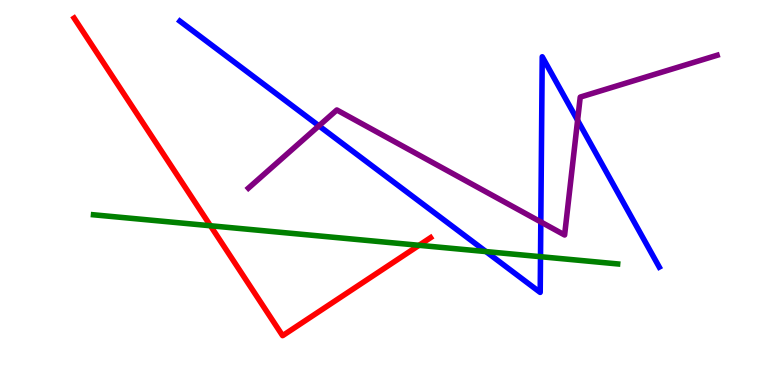[{'lines': ['blue', 'red'], 'intersections': []}, {'lines': ['green', 'red'], 'intersections': [{'x': 2.72, 'y': 4.14}, {'x': 5.41, 'y': 3.63}]}, {'lines': ['purple', 'red'], 'intersections': []}, {'lines': ['blue', 'green'], 'intersections': [{'x': 6.27, 'y': 3.47}, {'x': 6.97, 'y': 3.33}]}, {'lines': ['blue', 'purple'], 'intersections': [{'x': 4.12, 'y': 6.73}, {'x': 6.98, 'y': 4.24}, {'x': 7.45, 'y': 6.87}]}, {'lines': ['green', 'purple'], 'intersections': []}]